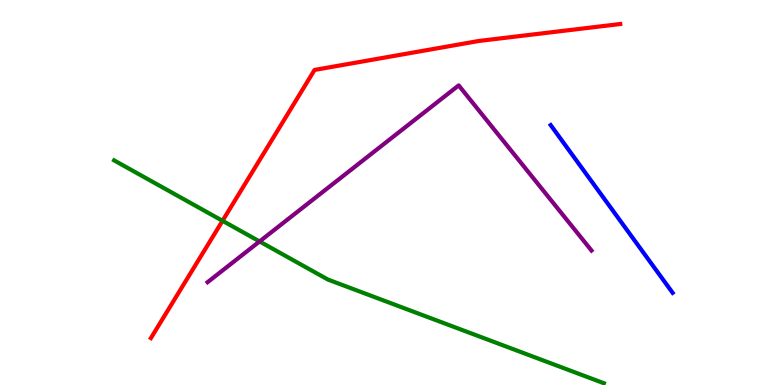[{'lines': ['blue', 'red'], 'intersections': []}, {'lines': ['green', 'red'], 'intersections': [{'x': 2.87, 'y': 4.26}]}, {'lines': ['purple', 'red'], 'intersections': []}, {'lines': ['blue', 'green'], 'intersections': []}, {'lines': ['blue', 'purple'], 'intersections': []}, {'lines': ['green', 'purple'], 'intersections': [{'x': 3.35, 'y': 3.73}]}]